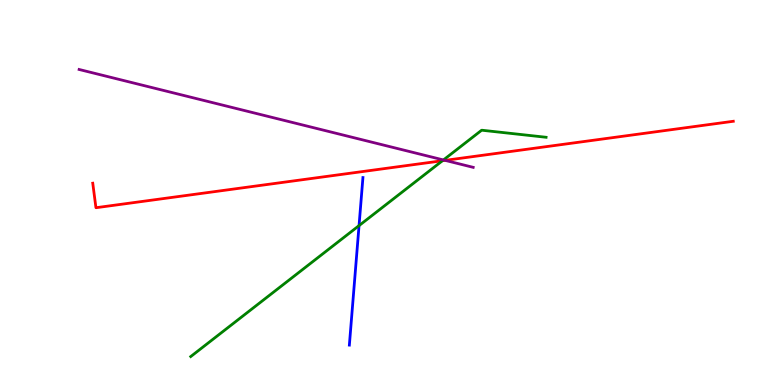[{'lines': ['blue', 'red'], 'intersections': []}, {'lines': ['green', 'red'], 'intersections': [{'x': 5.71, 'y': 5.83}]}, {'lines': ['purple', 'red'], 'intersections': [{'x': 5.74, 'y': 5.83}]}, {'lines': ['blue', 'green'], 'intersections': [{'x': 4.63, 'y': 4.14}]}, {'lines': ['blue', 'purple'], 'intersections': []}, {'lines': ['green', 'purple'], 'intersections': [{'x': 5.72, 'y': 5.85}]}]